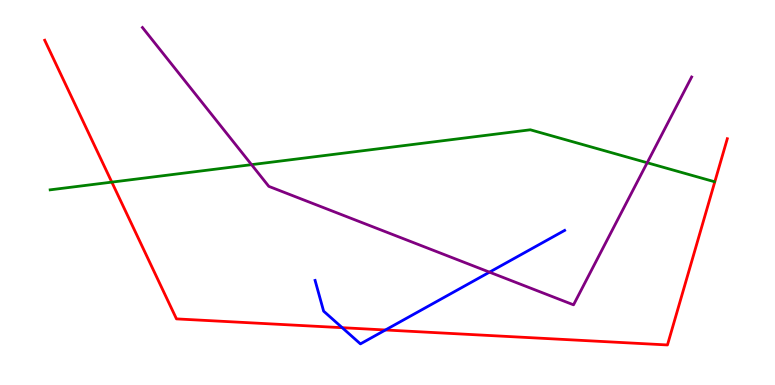[{'lines': ['blue', 'red'], 'intersections': [{'x': 4.42, 'y': 1.49}, {'x': 4.97, 'y': 1.43}]}, {'lines': ['green', 'red'], 'intersections': [{'x': 1.44, 'y': 5.27}]}, {'lines': ['purple', 'red'], 'intersections': []}, {'lines': ['blue', 'green'], 'intersections': []}, {'lines': ['blue', 'purple'], 'intersections': [{'x': 6.32, 'y': 2.93}]}, {'lines': ['green', 'purple'], 'intersections': [{'x': 3.25, 'y': 5.72}, {'x': 8.35, 'y': 5.77}]}]